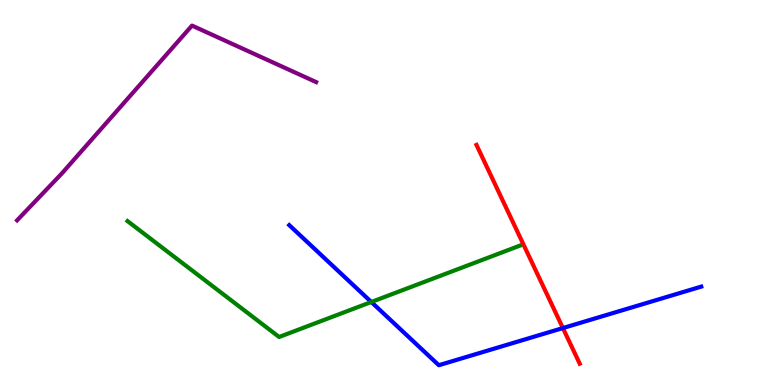[{'lines': ['blue', 'red'], 'intersections': [{'x': 7.26, 'y': 1.48}]}, {'lines': ['green', 'red'], 'intersections': []}, {'lines': ['purple', 'red'], 'intersections': []}, {'lines': ['blue', 'green'], 'intersections': [{'x': 4.79, 'y': 2.16}]}, {'lines': ['blue', 'purple'], 'intersections': []}, {'lines': ['green', 'purple'], 'intersections': []}]